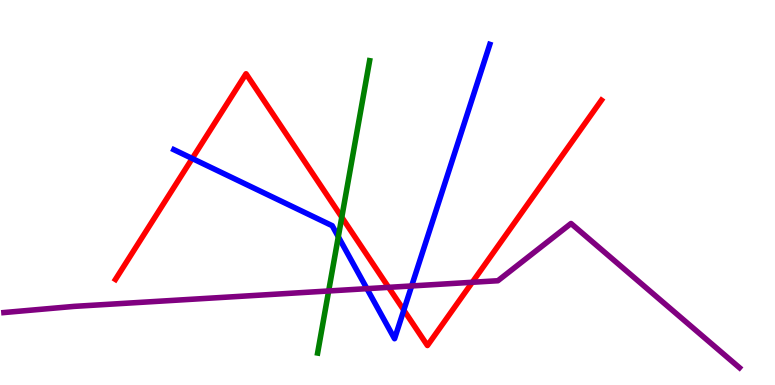[{'lines': ['blue', 'red'], 'intersections': [{'x': 2.48, 'y': 5.88}, {'x': 5.21, 'y': 1.94}]}, {'lines': ['green', 'red'], 'intersections': [{'x': 4.41, 'y': 4.36}]}, {'lines': ['purple', 'red'], 'intersections': [{'x': 5.01, 'y': 2.54}, {'x': 6.09, 'y': 2.67}]}, {'lines': ['blue', 'green'], 'intersections': [{'x': 4.37, 'y': 3.85}]}, {'lines': ['blue', 'purple'], 'intersections': [{'x': 4.73, 'y': 2.5}, {'x': 5.31, 'y': 2.57}]}, {'lines': ['green', 'purple'], 'intersections': [{'x': 4.24, 'y': 2.44}]}]